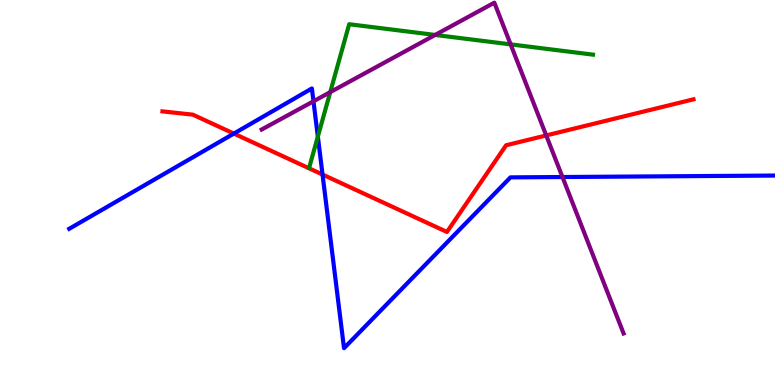[{'lines': ['blue', 'red'], 'intersections': [{'x': 3.02, 'y': 6.53}, {'x': 4.16, 'y': 5.47}]}, {'lines': ['green', 'red'], 'intersections': []}, {'lines': ['purple', 'red'], 'intersections': [{'x': 7.05, 'y': 6.48}]}, {'lines': ['blue', 'green'], 'intersections': [{'x': 4.1, 'y': 6.45}]}, {'lines': ['blue', 'purple'], 'intersections': [{'x': 4.04, 'y': 7.37}, {'x': 7.26, 'y': 5.4}]}, {'lines': ['green', 'purple'], 'intersections': [{'x': 4.26, 'y': 7.61}, {'x': 5.61, 'y': 9.09}, {'x': 6.59, 'y': 8.85}]}]